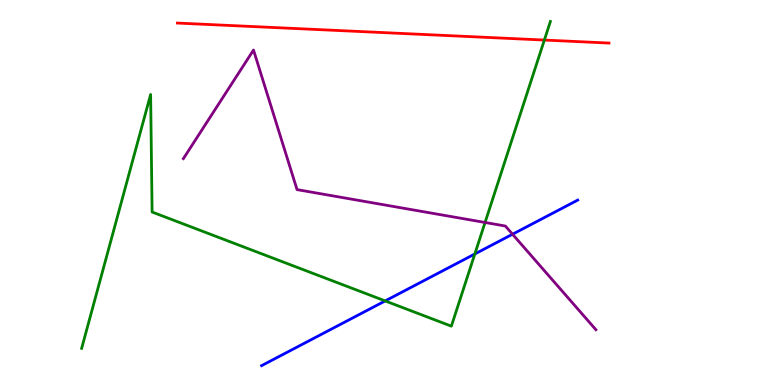[{'lines': ['blue', 'red'], 'intersections': []}, {'lines': ['green', 'red'], 'intersections': [{'x': 7.02, 'y': 8.96}]}, {'lines': ['purple', 'red'], 'intersections': []}, {'lines': ['blue', 'green'], 'intersections': [{'x': 4.97, 'y': 2.18}, {'x': 6.13, 'y': 3.4}]}, {'lines': ['blue', 'purple'], 'intersections': [{'x': 6.61, 'y': 3.92}]}, {'lines': ['green', 'purple'], 'intersections': [{'x': 6.26, 'y': 4.22}]}]